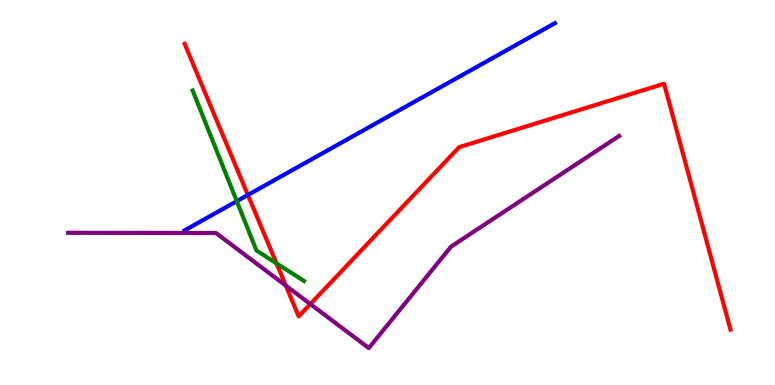[{'lines': ['blue', 'red'], 'intersections': [{'x': 3.2, 'y': 4.94}]}, {'lines': ['green', 'red'], 'intersections': [{'x': 3.57, 'y': 3.16}]}, {'lines': ['purple', 'red'], 'intersections': [{'x': 3.69, 'y': 2.58}, {'x': 4.0, 'y': 2.1}]}, {'lines': ['blue', 'green'], 'intersections': [{'x': 3.06, 'y': 4.77}]}, {'lines': ['blue', 'purple'], 'intersections': []}, {'lines': ['green', 'purple'], 'intersections': []}]